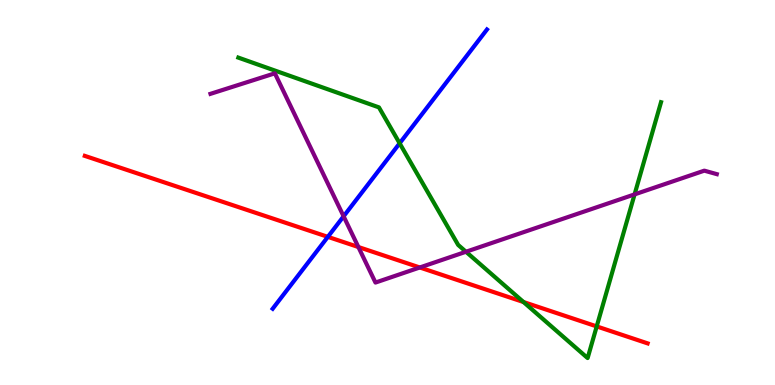[{'lines': ['blue', 'red'], 'intersections': [{'x': 4.23, 'y': 3.85}]}, {'lines': ['green', 'red'], 'intersections': [{'x': 6.75, 'y': 2.16}, {'x': 7.7, 'y': 1.52}]}, {'lines': ['purple', 'red'], 'intersections': [{'x': 4.62, 'y': 3.58}, {'x': 5.42, 'y': 3.05}]}, {'lines': ['blue', 'green'], 'intersections': [{'x': 5.16, 'y': 6.28}]}, {'lines': ['blue', 'purple'], 'intersections': [{'x': 4.43, 'y': 4.38}]}, {'lines': ['green', 'purple'], 'intersections': [{'x': 6.01, 'y': 3.46}, {'x': 8.19, 'y': 4.95}]}]